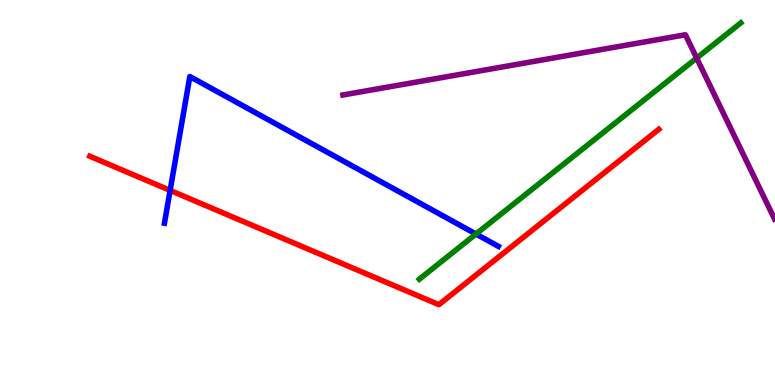[{'lines': ['blue', 'red'], 'intersections': [{'x': 2.2, 'y': 5.05}]}, {'lines': ['green', 'red'], 'intersections': []}, {'lines': ['purple', 'red'], 'intersections': []}, {'lines': ['blue', 'green'], 'intersections': [{'x': 6.14, 'y': 3.92}]}, {'lines': ['blue', 'purple'], 'intersections': []}, {'lines': ['green', 'purple'], 'intersections': [{'x': 8.99, 'y': 8.49}]}]